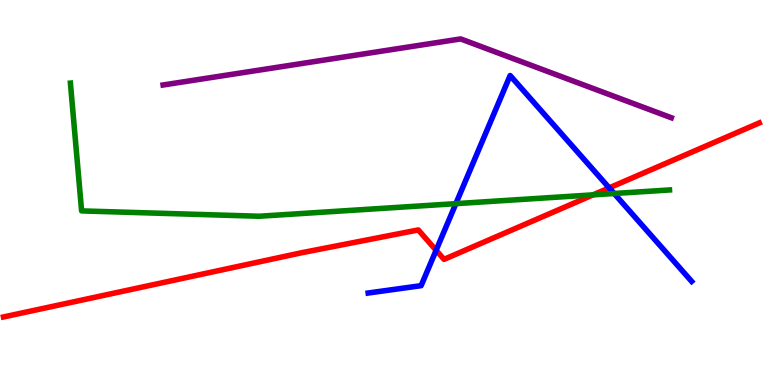[{'lines': ['blue', 'red'], 'intersections': [{'x': 5.63, 'y': 3.5}, {'x': 7.86, 'y': 5.12}]}, {'lines': ['green', 'red'], 'intersections': [{'x': 7.65, 'y': 4.94}]}, {'lines': ['purple', 'red'], 'intersections': []}, {'lines': ['blue', 'green'], 'intersections': [{'x': 5.88, 'y': 4.71}, {'x': 7.92, 'y': 4.97}]}, {'lines': ['blue', 'purple'], 'intersections': []}, {'lines': ['green', 'purple'], 'intersections': []}]